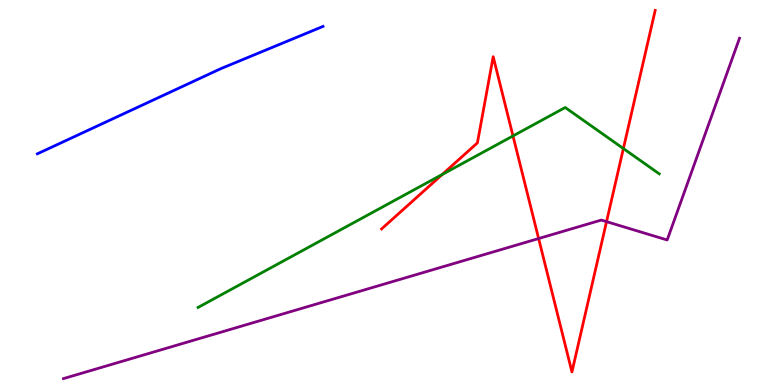[{'lines': ['blue', 'red'], 'intersections': []}, {'lines': ['green', 'red'], 'intersections': [{'x': 5.71, 'y': 5.47}, {'x': 6.62, 'y': 6.47}, {'x': 8.04, 'y': 6.14}]}, {'lines': ['purple', 'red'], 'intersections': [{'x': 6.95, 'y': 3.8}, {'x': 7.83, 'y': 4.24}]}, {'lines': ['blue', 'green'], 'intersections': []}, {'lines': ['blue', 'purple'], 'intersections': []}, {'lines': ['green', 'purple'], 'intersections': []}]